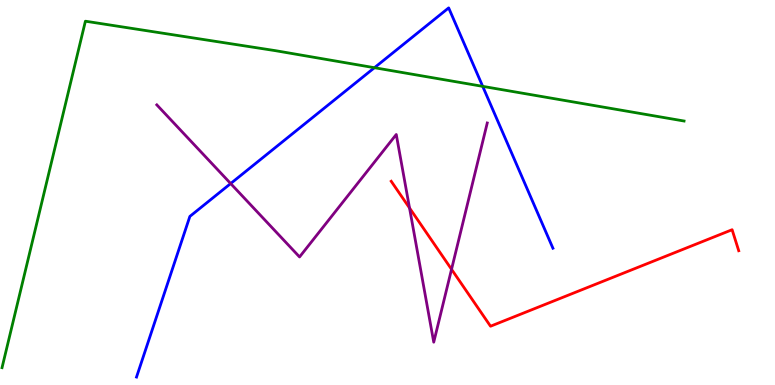[{'lines': ['blue', 'red'], 'intersections': []}, {'lines': ['green', 'red'], 'intersections': []}, {'lines': ['purple', 'red'], 'intersections': [{'x': 5.28, 'y': 4.6}, {'x': 5.83, 'y': 3.01}]}, {'lines': ['blue', 'green'], 'intersections': [{'x': 4.83, 'y': 8.24}, {'x': 6.23, 'y': 7.76}]}, {'lines': ['blue', 'purple'], 'intersections': [{'x': 2.98, 'y': 5.23}]}, {'lines': ['green', 'purple'], 'intersections': []}]